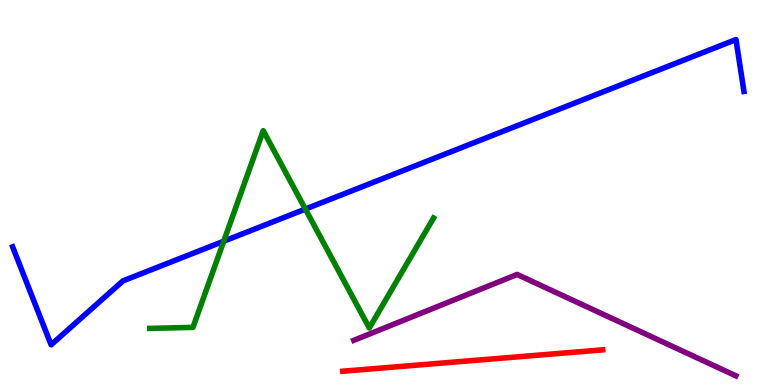[{'lines': ['blue', 'red'], 'intersections': []}, {'lines': ['green', 'red'], 'intersections': []}, {'lines': ['purple', 'red'], 'intersections': []}, {'lines': ['blue', 'green'], 'intersections': [{'x': 2.89, 'y': 3.73}, {'x': 3.94, 'y': 4.57}]}, {'lines': ['blue', 'purple'], 'intersections': []}, {'lines': ['green', 'purple'], 'intersections': []}]